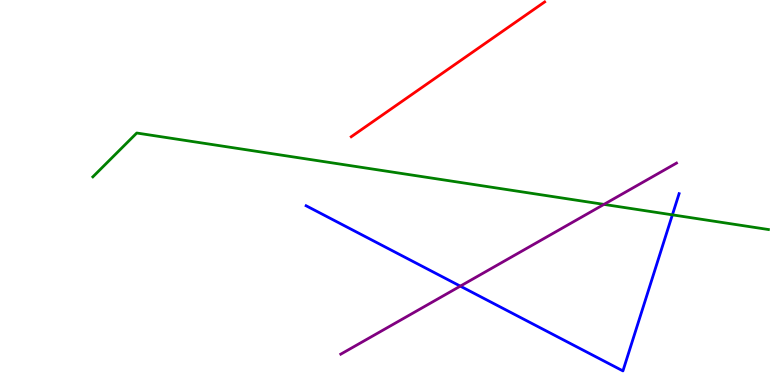[{'lines': ['blue', 'red'], 'intersections': []}, {'lines': ['green', 'red'], 'intersections': []}, {'lines': ['purple', 'red'], 'intersections': []}, {'lines': ['blue', 'green'], 'intersections': [{'x': 8.68, 'y': 4.42}]}, {'lines': ['blue', 'purple'], 'intersections': [{'x': 5.94, 'y': 2.57}]}, {'lines': ['green', 'purple'], 'intersections': [{'x': 7.79, 'y': 4.69}]}]